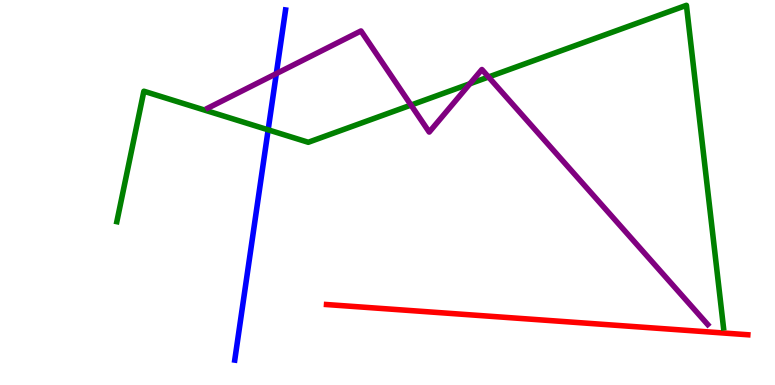[{'lines': ['blue', 'red'], 'intersections': []}, {'lines': ['green', 'red'], 'intersections': []}, {'lines': ['purple', 'red'], 'intersections': []}, {'lines': ['blue', 'green'], 'intersections': [{'x': 3.46, 'y': 6.63}]}, {'lines': ['blue', 'purple'], 'intersections': [{'x': 3.57, 'y': 8.09}]}, {'lines': ['green', 'purple'], 'intersections': [{'x': 5.3, 'y': 7.27}, {'x': 6.06, 'y': 7.82}, {'x': 6.3, 'y': 8.0}]}]